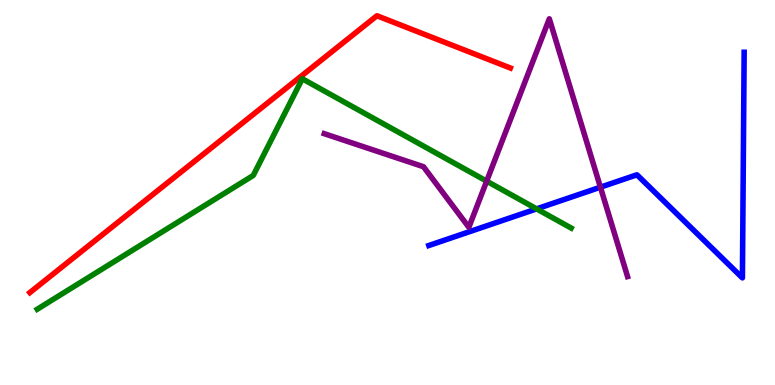[{'lines': ['blue', 'red'], 'intersections': []}, {'lines': ['green', 'red'], 'intersections': []}, {'lines': ['purple', 'red'], 'intersections': []}, {'lines': ['blue', 'green'], 'intersections': [{'x': 6.92, 'y': 4.57}]}, {'lines': ['blue', 'purple'], 'intersections': [{'x': 7.75, 'y': 5.14}]}, {'lines': ['green', 'purple'], 'intersections': [{'x': 6.28, 'y': 5.29}]}]